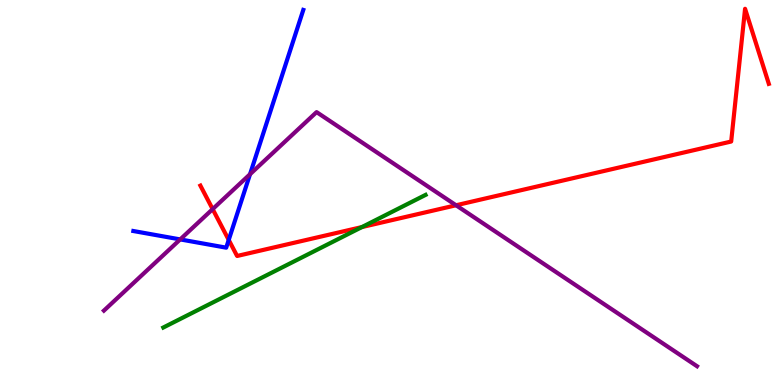[{'lines': ['blue', 'red'], 'intersections': [{'x': 2.95, 'y': 3.77}]}, {'lines': ['green', 'red'], 'intersections': [{'x': 4.67, 'y': 4.1}]}, {'lines': ['purple', 'red'], 'intersections': [{'x': 2.74, 'y': 4.57}, {'x': 5.88, 'y': 4.67}]}, {'lines': ['blue', 'green'], 'intersections': []}, {'lines': ['blue', 'purple'], 'intersections': [{'x': 2.33, 'y': 3.78}, {'x': 3.23, 'y': 5.47}]}, {'lines': ['green', 'purple'], 'intersections': []}]